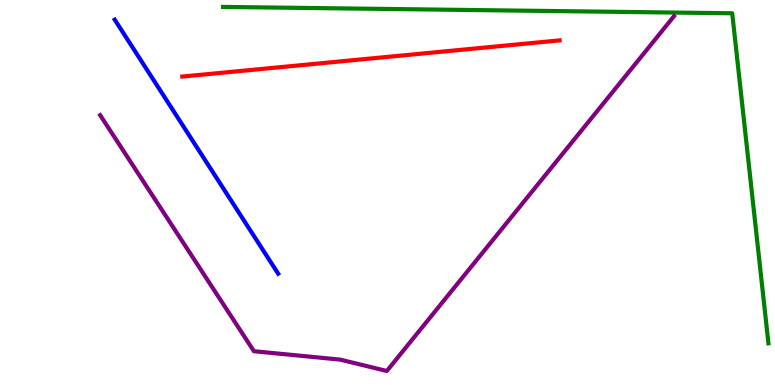[{'lines': ['blue', 'red'], 'intersections': []}, {'lines': ['green', 'red'], 'intersections': []}, {'lines': ['purple', 'red'], 'intersections': []}, {'lines': ['blue', 'green'], 'intersections': []}, {'lines': ['blue', 'purple'], 'intersections': []}, {'lines': ['green', 'purple'], 'intersections': []}]